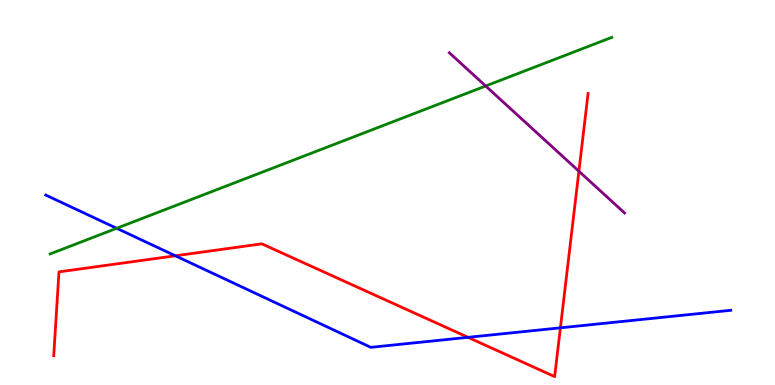[{'lines': ['blue', 'red'], 'intersections': [{'x': 2.26, 'y': 3.36}, {'x': 6.04, 'y': 1.24}, {'x': 7.23, 'y': 1.48}]}, {'lines': ['green', 'red'], 'intersections': []}, {'lines': ['purple', 'red'], 'intersections': [{'x': 7.47, 'y': 5.55}]}, {'lines': ['blue', 'green'], 'intersections': [{'x': 1.51, 'y': 4.07}]}, {'lines': ['blue', 'purple'], 'intersections': []}, {'lines': ['green', 'purple'], 'intersections': [{'x': 6.27, 'y': 7.77}]}]